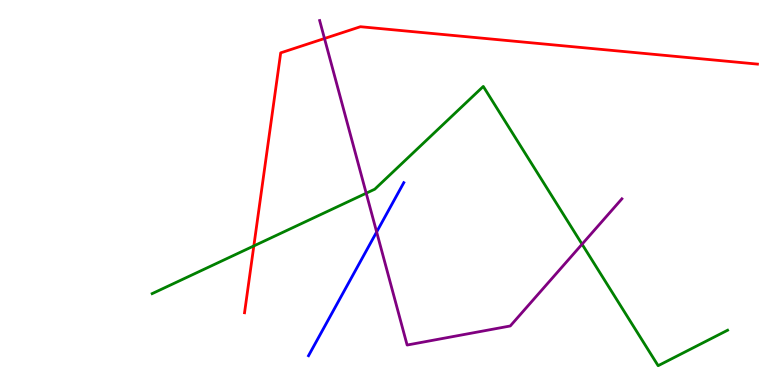[{'lines': ['blue', 'red'], 'intersections': []}, {'lines': ['green', 'red'], 'intersections': [{'x': 3.28, 'y': 3.61}]}, {'lines': ['purple', 'red'], 'intersections': [{'x': 4.19, 'y': 9.0}]}, {'lines': ['blue', 'green'], 'intersections': []}, {'lines': ['blue', 'purple'], 'intersections': [{'x': 4.86, 'y': 3.97}]}, {'lines': ['green', 'purple'], 'intersections': [{'x': 4.73, 'y': 4.98}, {'x': 7.51, 'y': 3.66}]}]